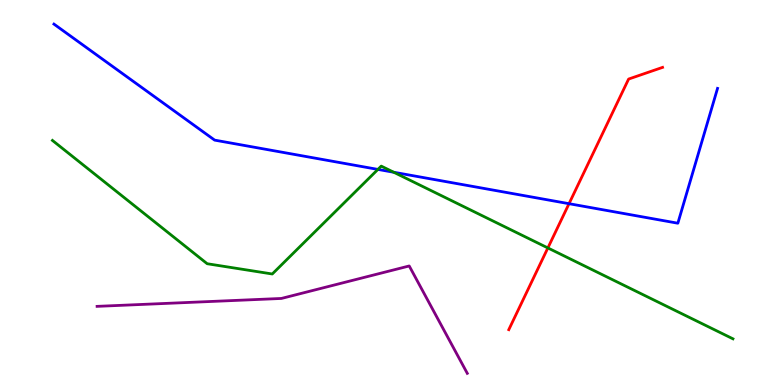[{'lines': ['blue', 'red'], 'intersections': [{'x': 7.34, 'y': 4.71}]}, {'lines': ['green', 'red'], 'intersections': [{'x': 7.07, 'y': 3.56}]}, {'lines': ['purple', 'red'], 'intersections': []}, {'lines': ['blue', 'green'], 'intersections': [{'x': 4.88, 'y': 5.6}, {'x': 5.08, 'y': 5.53}]}, {'lines': ['blue', 'purple'], 'intersections': []}, {'lines': ['green', 'purple'], 'intersections': []}]